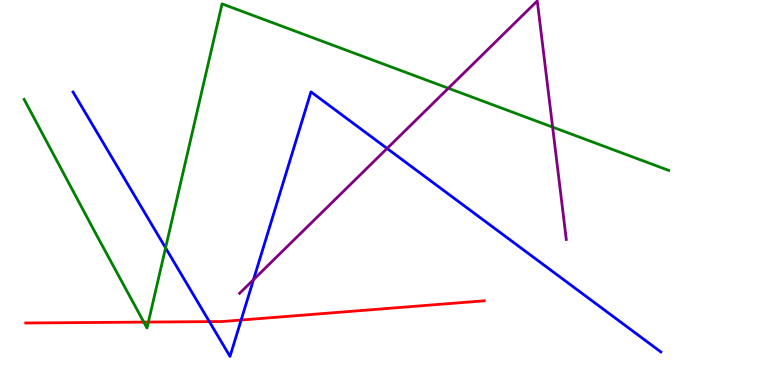[{'lines': ['blue', 'red'], 'intersections': [{'x': 2.7, 'y': 1.65}, {'x': 3.11, 'y': 1.69}]}, {'lines': ['green', 'red'], 'intersections': [{'x': 1.86, 'y': 1.63}, {'x': 1.91, 'y': 1.63}]}, {'lines': ['purple', 'red'], 'intersections': []}, {'lines': ['blue', 'green'], 'intersections': [{'x': 2.14, 'y': 3.56}]}, {'lines': ['blue', 'purple'], 'intersections': [{'x': 3.27, 'y': 2.74}, {'x': 4.99, 'y': 6.14}]}, {'lines': ['green', 'purple'], 'intersections': [{'x': 5.79, 'y': 7.71}, {'x': 7.13, 'y': 6.7}]}]